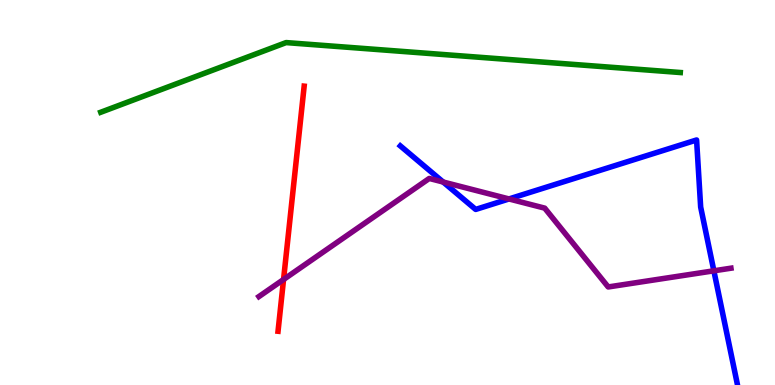[{'lines': ['blue', 'red'], 'intersections': []}, {'lines': ['green', 'red'], 'intersections': []}, {'lines': ['purple', 'red'], 'intersections': [{'x': 3.66, 'y': 2.74}]}, {'lines': ['blue', 'green'], 'intersections': []}, {'lines': ['blue', 'purple'], 'intersections': [{'x': 5.72, 'y': 5.27}, {'x': 6.57, 'y': 4.83}, {'x': 9.21, 'y': 2.97}]}, {'lines': ['green', 'purple'], 'intersections': []}]